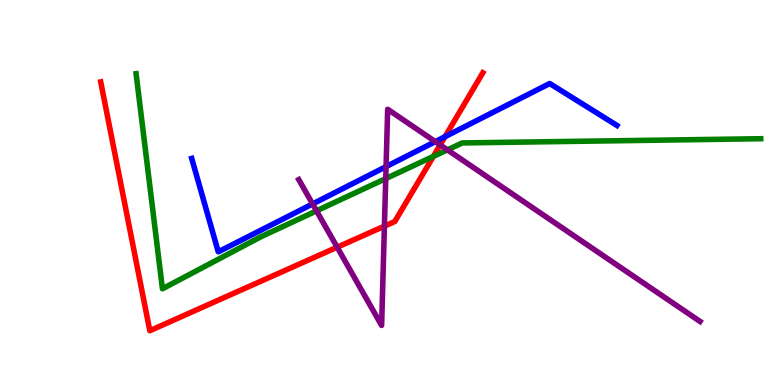[{'lines': ['blue', 'red'], 'intersections': [{'x': 5.74, 'y': 6.45}]}, {'lines': ['green', 'red'], 'intersections': [{'x': 5.59, 'y': 5.94}]}, {'lines': ['purple', 'red'], 'intersections': [{'x': 4.35, 'y': 3.58}, {'x': 4.96, 'y': 4.13}, {'x': 5.68, 'y': 6.24}]}, {'lines': ['blue', 'green'], 'intersections': []}, {'lines': ['blue', 'purple'], 'intersections': [{'x': 4.03, 'y': 4.7}, {'x': 4.98, 'y': 5.67}, {'x': 5.62, 'y': 6.32}]}, {'lines': ['green', 'purple'], 'intersections': [{'x': 4.08, 'y': 4.52}, {'x': 4.98, 'y': 5.36}, {'x': 5.77, 'y': 6.11}]}]